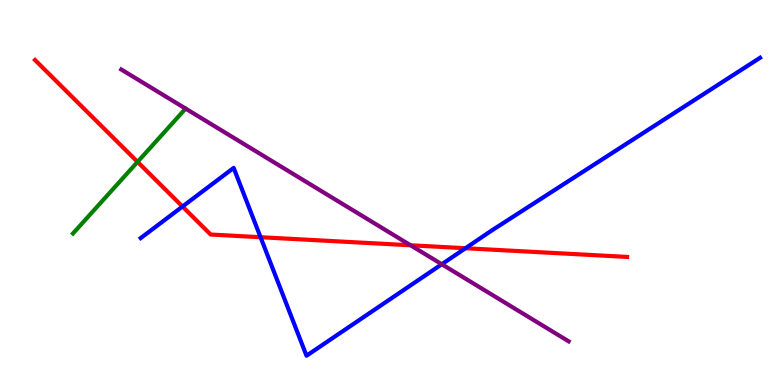[{'lines': ['blue', 'red'], 'intersections': [{'x': 2.35, 'y': 4.64}, {'x': 3.36, 'y': 3.84}, {'x': 6.01, 'y': 3.55}]}, {'lines': ['green', 'red'], 'intersections': [{'x': 1.77, 'y': 5.8}]}, {'lines': ['purple', 'red'], 'intersections': [{'x': 5.3, 'y': 3.63}]}, {'lines': ['blue', 'green'], 'intersections': []}, {'lines': ['blue', 'purple'], 'intersections': [{'x': 5.7, 'y': 3.14}]}, {'lines': ['green', 'purple'], 'intersections': []}]